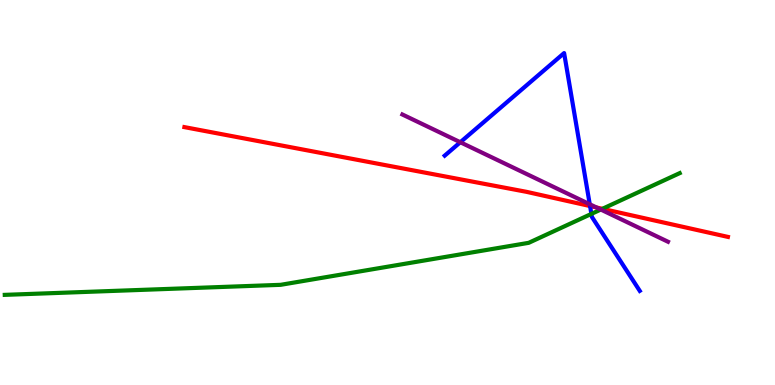[{'lines': ['blue', 'red'], 'intersections': [{'x': 7.61, 'y': 4.65}]}, {'lines': ['green', 'red'], 'intersections': [{'x': 7.77, 'y': 4.58}]}, {'lines': ['purple', 'red'], 'intersections': [{'x': 7.7, 'y': 4.61}]}, {'lines': ['blue', 'green'], 'intersections': [{'x': 7.63, 'y': 4.44}]}, {'lines': ['blue', 'purple'], 'intersections': [{'x': 5.94, 'y': 6.31}, {'x': 7.61, 'y': 4.69}]}, {'lines': ['green', 'purple'], 'intersections': [{'x': 7.75, 'y': 4.56}]}]